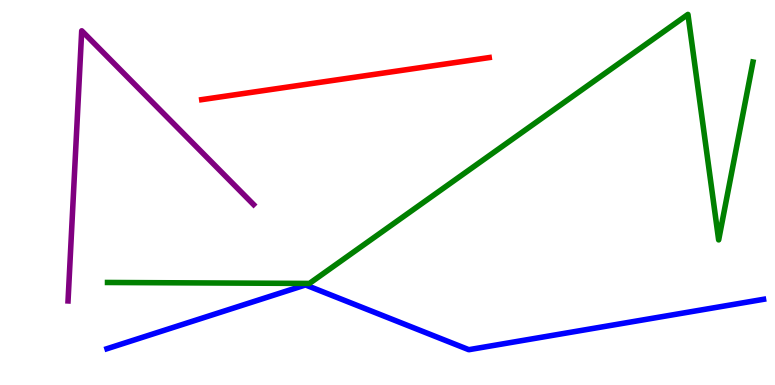[{'lines': ['blue', 'red'], 'intersections': []}, {'lines': ['green', 'red'], 'intersections': []}, {'lines': ['purple', 'red'], 'intersections': []}, {'lines': ['blue', 'green'], 'intersections': []}, {'lines': ['blue', 'purple'], 'intersections': []}, {'lines': ['green', 'purple'], 'intersections': []}]